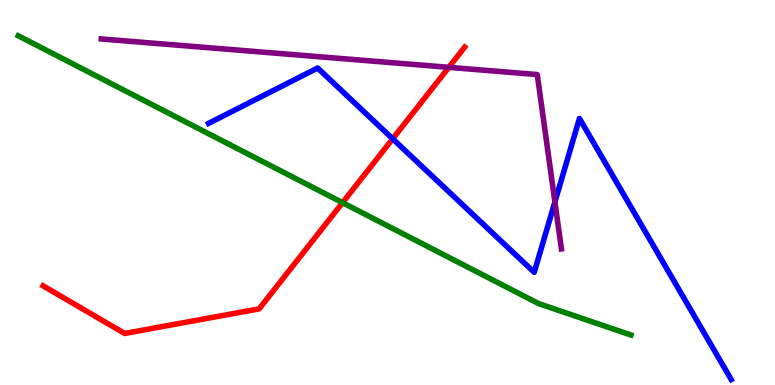[{'lines': ['blue', 'red'], 'intersections': [{'x': 5.07, 'y': 6.39}]}, {'lines': ['green', 'red'], 'intersections': [{'x': 4.42, 'y': 4.74}]}, {'lines': ['purple', 'red'], 'intersections': [{'x': 5.79, 'y': 8.25}]}, {'lines': ['blue', 'green'], 'intersections': []}, {'lines': ['blue', 'purple'], 'intersections': [{'x': 7.16, 'y': 4.75}]}, {'lines': ['green', 'purple'], 'intersections': []}]